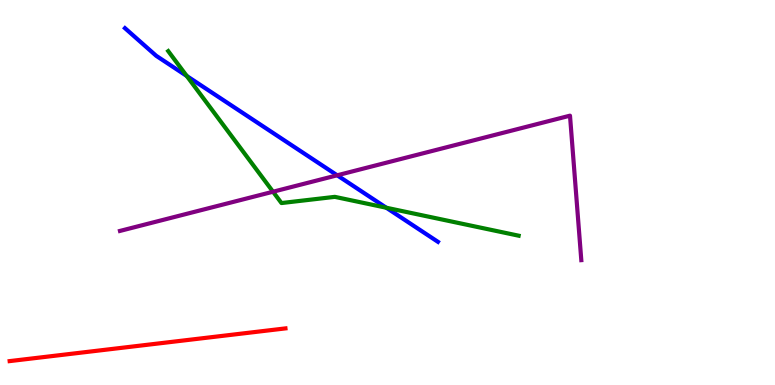[{'lines': ['blue', 'red'], 'intersections': []}, {'lines': ['green', 'red'], 'intersections': []}, {'lines': ['purple', 'red'], 'intersections': []}, {'lines': ['blue', 'green'], 'intersections': [{'x': 2.41, 'y': 8.03}, {'x': 4.98, 'y': 4.6}]}, {'lines': ['blue', 'purple'], 'intersections': [{'x': 4.35, 'y': 5.45}]}, {'lines': ['green', 'purple'], 'intersections': [{'x': 3.52, 'y': 5.02}]}]